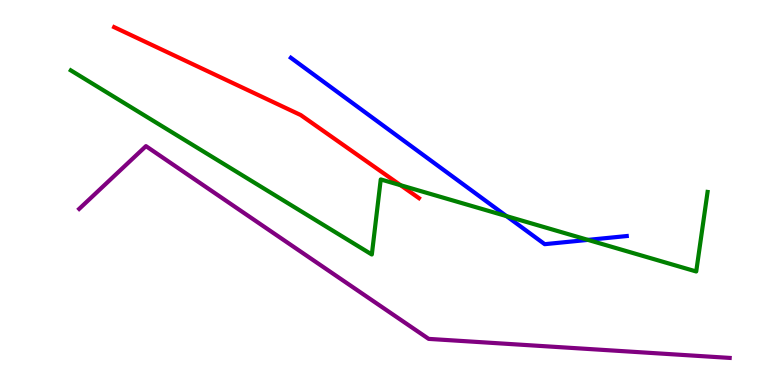[{'lines': ['blue', 'red'], 'intersections': []}, {'lines': ['green', 'red'], 'intersections': [{'x': 5.17, 'y': 5.19}]}, {'lines': ['purple', 'red'], 'intersections': []}, {'lines': ['blue', 'green'], 'intersections': [{'x': 6.54, 'y': 4.39}, {'x': 7.59, 'y': 3.77}]}, {'lines': ['blue', 'purple'], 'intersections': []}, {'lines': ['green', 'purple'], 'intersections': []}]